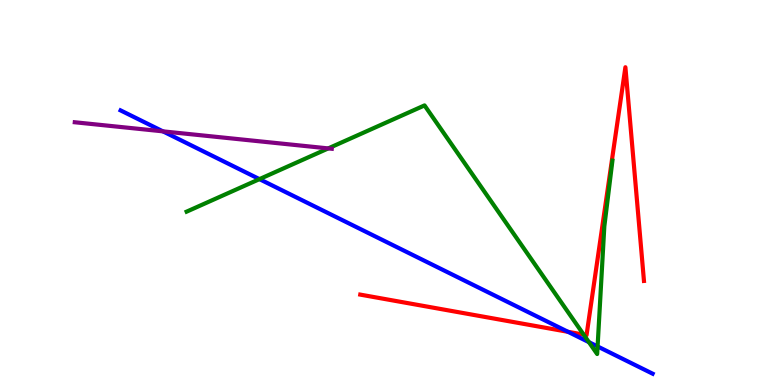[{'lines': ['blue', 'red'], 'intersections': [{'x': 7.33, 'y': 1.38}]}, {'lines': ['green', 'red'], 'intersections': [{'x': 7.53, 'y': 1.31}]}, {'lines': ['purple', 'red'], 'intersections': []}, {'lines': ['blue', 'green'], 'intersections': [{'x': 3.35, 'y': 5.35}, {'x': 7.6, 'y': 1.11}, {'x': 7.71, 'y': 1.0}]}, {'lines': ['blue', 'purple'], 'intersections': [{'x': 2.1, 'y': 6.59}]}, {'lines': ['green', 'purple'], 'intersections': [{'x': 4.24, 'y': 6.15}]}]